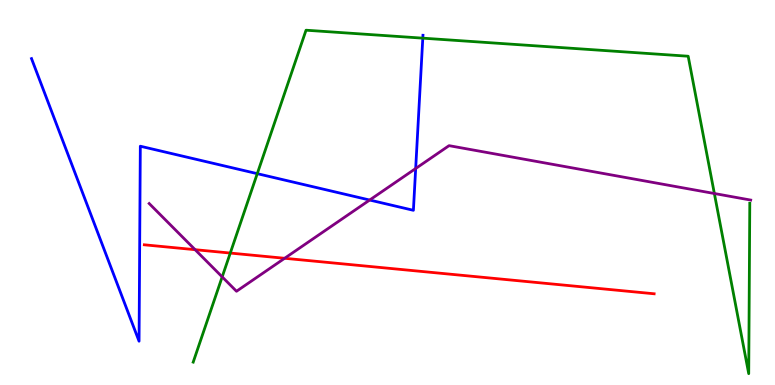[{'lines': ['blue', 'red'], 'intersections': []}, {'lines': ['green', 'red'], 'intersections': [{'x': 2.97, 'y': 3.43}]}, {'lines': ['purple', 'red'], 'intersections': [{'x': 2.52, 'y': 3.51}, {'x': 3.67, 'y': 3.29}]}, {'lines': ['blue', 'green'], 'intersections': [{'x': 3.32, 'y': 5.49}, {'x': 5.46, 'y': 9.01}]}, {'lines': ['blue', 'purple'], 'intersections': [{'x': 4.77, 'y': 4.8}, {'x': 5.36, 'y': 5.62}]}, {'lines': ['green', 'purple'], 'intersections': [{'x': 2.87, 'y': 2.81}, {'x': 9.22, 'y': 4.97}]}]